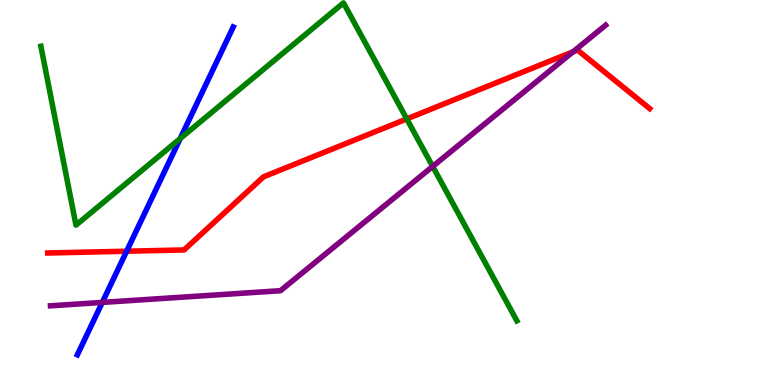[{'lines': ['blue', 'red'], 'intersections': [{'x': 1.63, 'y': 3.47}]}, {'lines': ['green', 'red'], 'intersections': [{'x': 5.25, 'y': 6.91}]}, {'lines': ['purple', 'red'], 'intersections': [{'x': 7.4, 'y': 8.66}]}, {'lines': ['blue', 'green'], 'intersections': [{'x': 2.33, 'y': 6.4}]}, {'lines': ['blue', 'purple'], 'intersections': [{'x': 1.32, 'y': 2.15}]}, {'lines': ['green', 'purple'], 'intersections': [{'x': 5.58, 'y': 5.68}]}]